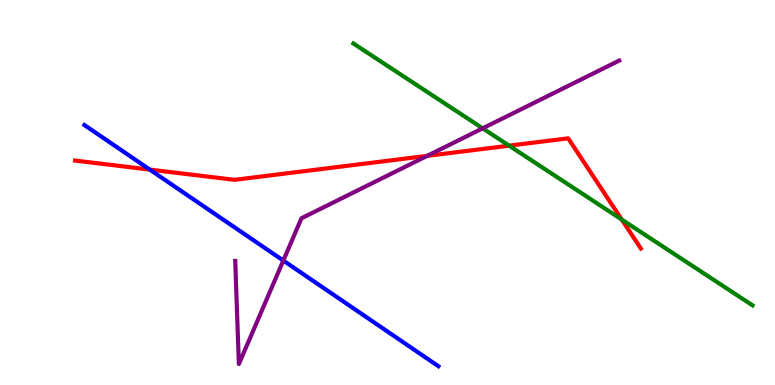[{'lines': ['blue', 'red'], 'intersections': [{'x': 1.93, 'y': 5.6}]}, {'lines': ['green', 'red'], 'intersections': [{'x': 6.57, 'y': 6.22}, {'x': 8.02, 'y': 4.3}]}, {'lines': ['purple', 'red'], 'intersections': [{'x': 5.51, 'y': 5.95}]}, {'lines': ['blue', 'green'], 'intersections': []}, {'lines': ['blue', 'purple'], 'intersections': [{'x': 3.66, 'y': 3.23}]}, {'lines': ['green', 'purple'], 'intersections': [{'x': 6.23, 'y': 6.67}]}]